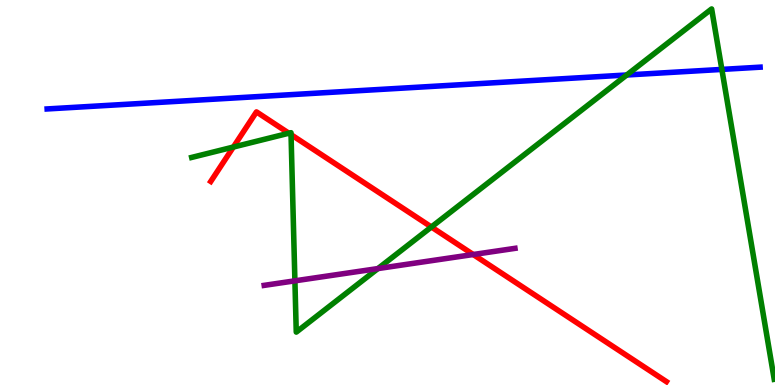[{'lines': ['blue', 'red'], 'intersections': []}, {'lines': ['green', 'red'], 'intersections': [{'x': 3.01, 'y': 6.18}, {'x': 3.73, 'y': 6.54}, {'x': 3.76, 'y': 6.5}, {'x': 5.57, 'y': 4.1}]}, {'lines': ['purple', 'red'], 'intersections': [{'x': 6.11, 'y': 3.39}]}, {'lines': ['blue', 'green'], 'intersections': [{'x': 8.09, 'y': 8.05}, {'x': 9.31, 'y': 8.2}]}, {'lines': ['blue', 'purple'], 'intersections': []}, {'lines': ['green', 'purple'], 'intersections': [{'x': 3.81, 'y': 2.71}, {'x': 4.88, 'y': 3.02}]}]